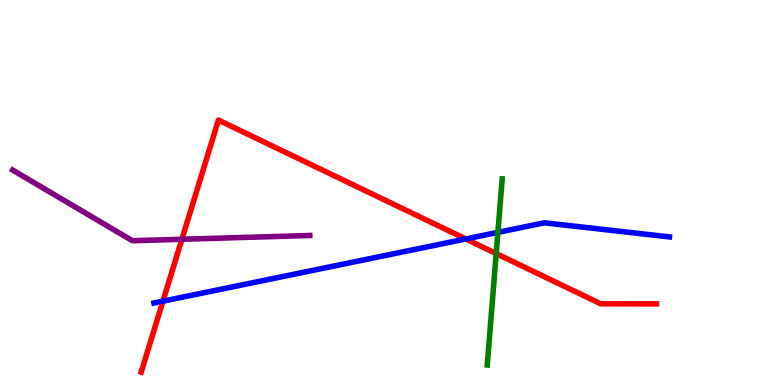[{'lines': ['blue', 'red'], 'intersections': [{'x': 2.1, 'y': 2.18}, {'x': 6.01, 'y': 3.79}]}, {'lines': ['green', 'red'], 'intersections': [{'x': 6.4, 'y': 3.41}]}, {'lines': ['purple', 'red'], 'intersections': [{'x': 2.35, 'y': 3.78}]}, {'lines': ['blue', 'green'], 'intersections': [{'x': 6.42, 'y': 3.96}]}, {'lines': ['blue', 'purple'], 'intersections': []}, {'lines': ['green', 'purple'], 'intersections': []}]